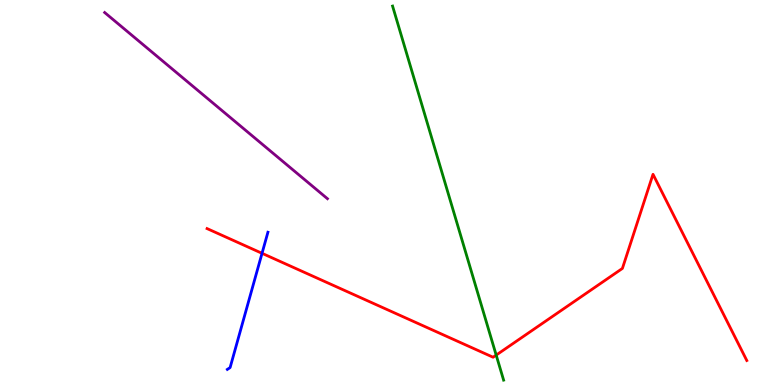[{'lines': ['blue', 'red'], 'intersections': [{'x': 3.38, 'y': 3.42}]}, {'lines': ['green', 'red'], 'intersections': [{'x': 6.4, 'y': 0.777}]}, {'lines': ['purple', 'red'], 'intersections': []}, {'lines': ['blue', 'green'], 'intersections': []}, {'lines': ['blue', 'purple'], 'intersections': []}, {'lines': ['green', 'purple'], 'intersections': []}]